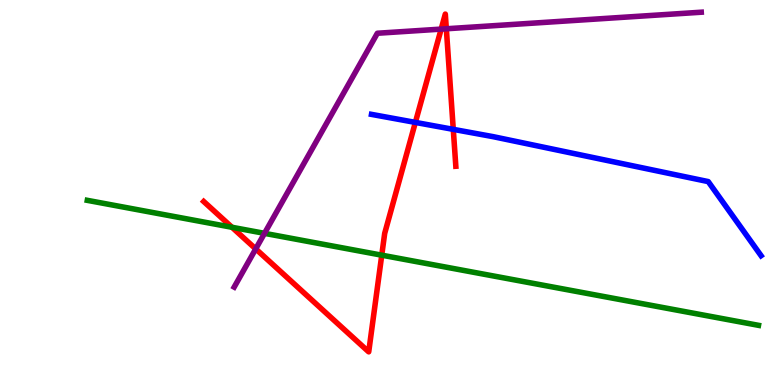[{'lines': ['blue', 'red'], 'intersections': [{'x': 5.36, 'y': 6.82}, {'x': 5.85, 'y': 6.64}]}, {'lines': ['green', 'red'], 'intersections': [{'x': 2.99, 'y': 4.1}, {'x': 4.93, 'y': 3.37}]}, {'lines': ['purple', 'red'], 'intersections': [{'x': 3.3, 'y': 3.53}, {'x': 5.69, 'y': 9.24}, {'x': 5.76, 'y': 9.25}]}, {'lines': ['blue', 'green'], 'intersections': []}, {'lines': ['blue', 'purple'], 'intersections': []}, {'lines': ['green', 'purple'], 'intersections': [{'x': 3.41, 'y': 3.94}]}]